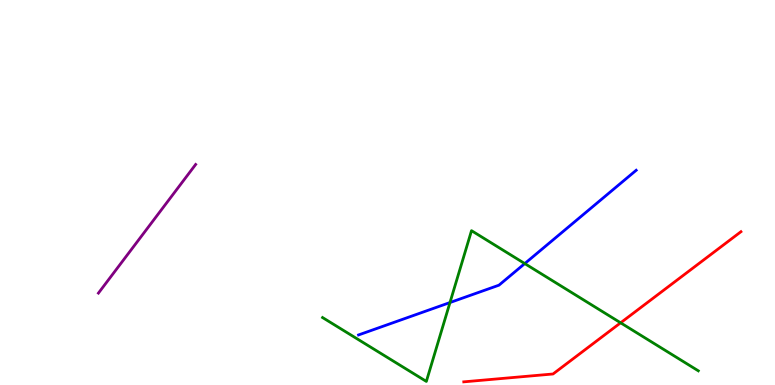[{'lines': ['blue', 'red'], 'intersections': []}, {'lines': ['green', 'red'], 'intersections': [{'x': 8.01, 'y': 1.62}]}, {'lines': ['purple', 'red'], 'intersections': []}, {'lines': ['blue', 'green'], 'intersections': [{'x': 5.81, 'y': 2.14}, {'x': 6.77, 'y': 3.15}]}, {'lines': ['blue', 'purple'], 'intersections': []}, {'lines': ['green', 'purple'], 'intersections': []}]